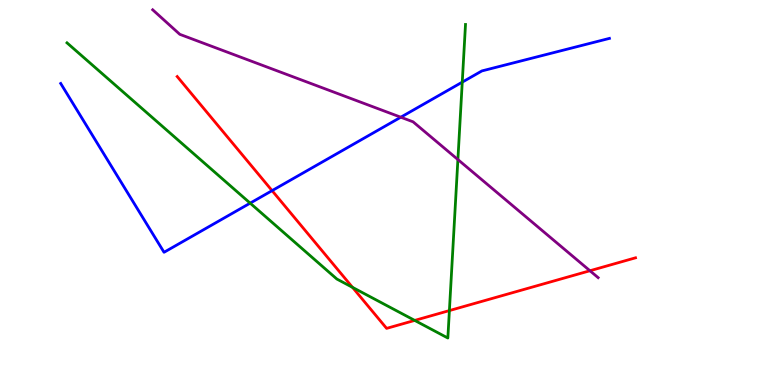[{'lines': ['blue', 'red'], 'intersections': [{'x': 3.51, 'y': 5.05}]}, {'lines': ['green', 'red'], 'intersections': [{'x': 4.55, 'y': 2.54}, {'x': 5.35, 'y': 1.68}, {'x': 5.8, 'y': 1.93}]}, {'lines': ['purple', 'red'], 'intersections': [{'x': 7.61, 'y': 2.97}]}, {'lines': ['blue', 'green'], 'intersections': [{'x': 3.23, 'y': 4.72}, {'x': 5.96, 'y': 7.87}]}, {'lines': ['blue', 'purple'], 'intersections': [{'x': 5.17, 'y': 6.96}]}, {'lines': ['green', 'purple'], 'intersections': [{'x': 5.91, 'y': 5.86}]}]